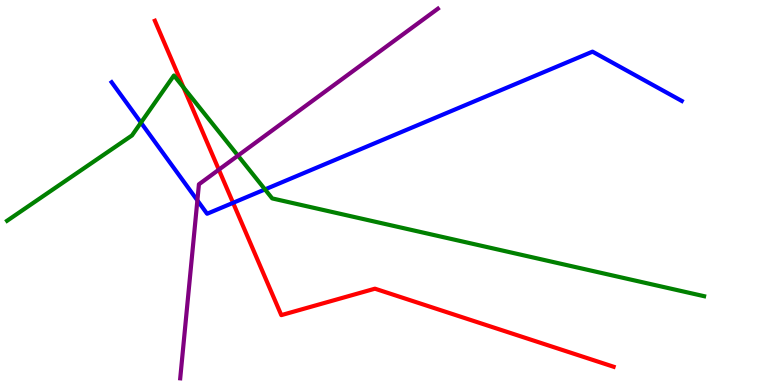[{'lines': ['blue', 'red'], 'intersections': [{'x': 3.01, 'y': 4.73}]}, {'lines': ['green', 'red'], 'intersections': [{'x': 2.37, 'y': 7.73}]}, {'lines': ['purple', 'red'], 'intersections': [{'x': 2.82, 'y': 5.59}]}, {'lines': ['blue', 'green'], 'intersections': [{'x': 1.82, 'y': 6.81}, {'x': 3.42, 'y': 5.08}]}, {'lines': ['blue', 'purple'], 'intersections': [{'x': 2.55, 'y': 4.8}]}, {'lines': ['green', 'purple'], 'intersections': [{'x': 3.07, 'y': 5.96}]}]